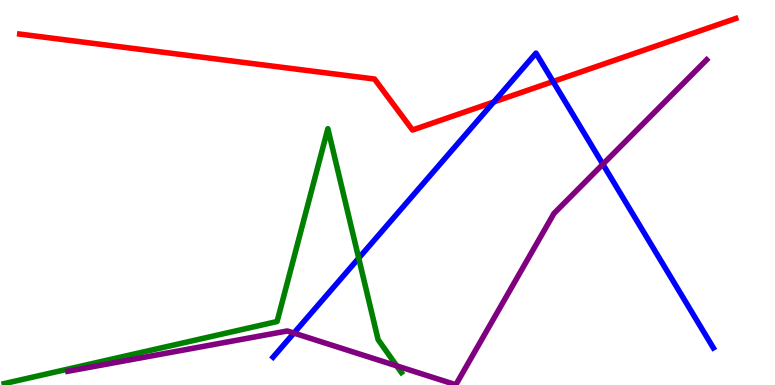[{'lines': ['blue', 'red'], 'intersections': [{'x': 6.37, 'y': 7.35}, {'x': 7.14, 'y': 7.88}]}, {'lines': ['green', 'red'], 'intersections': []}, {'lines': ['purple', 'red'], 'intersections': []}, {'lines': ['blue', 'green'], 'intersections': [{'x': 4.63, 'y': 3.29}]}, {'lines': ['blue', 'purple'], 'intersections': [{'x': 3.79, 'y': 1.35}, {'x': 7.78, 'y': 5.73}]}, {'lines': ['green', 'purple'], 'intersections': [{'x': 5.12, 'y': 0.497}]}]